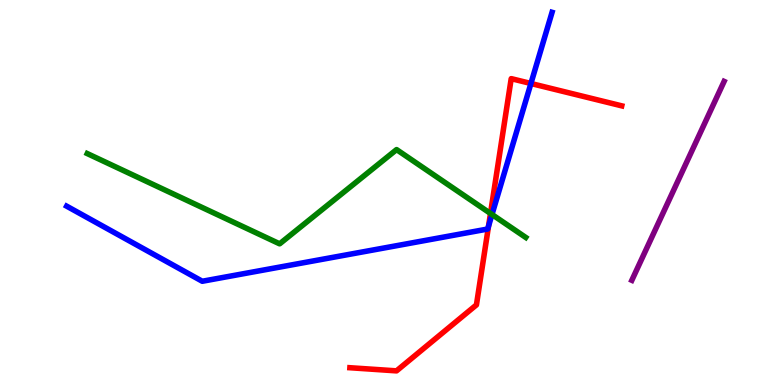[{'lines': ['blue', 'red'], 'intersections': [{'x': 6.3, 'y': 4.13}, {'x': 6.85, 'y': 7.83}]}, {'lines': ['green', 'red'], 'intersections': [{'x': 6.33, 'y': 4.46}]}, {'lines': ['purple', 'red'], 'intersections': []}, {'lines': ['blue', 'green'], 'intersections': [{'x': 6.35, 'y': 4.43}]}, {'lines': ['blue', 'purple'], 'intersections': []}, {'lines': ['green', 'purple'], 'intersections': []}]